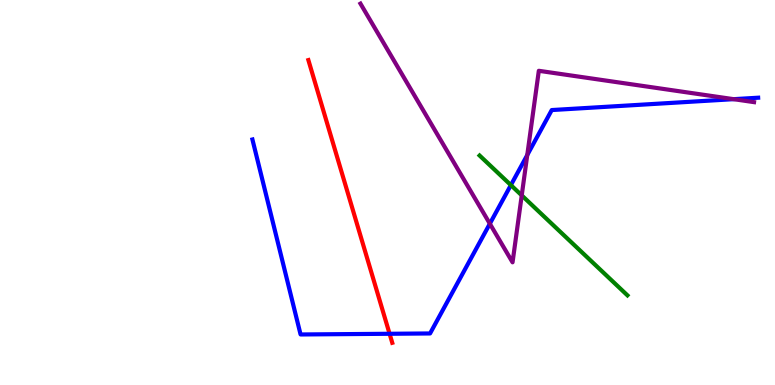[{'lines': ['blue', 'red'], 'intersections': [{'x': 5.03, 'y': 1.33}]}, {'lines': ['green', 'red'], 'intersections': []}, {'lines': ['purple', 'red'], 'intersections': []}, {'lines': ['blue', 'green'], 'intersections': [{'x': 6.59, 'y': 5.19}]}, {'lines': ['blue', 'purple'], 'intersections': [{'x': 6.32, 'y': 4.19}, {'x': 6.8, 'y': 5.97}, {'x': 9.47, 'y': 7.42}]}, {'lines': ['green', 'purple'], 'intersections': [{'x': 6.73, 'y': 4.93}]}]